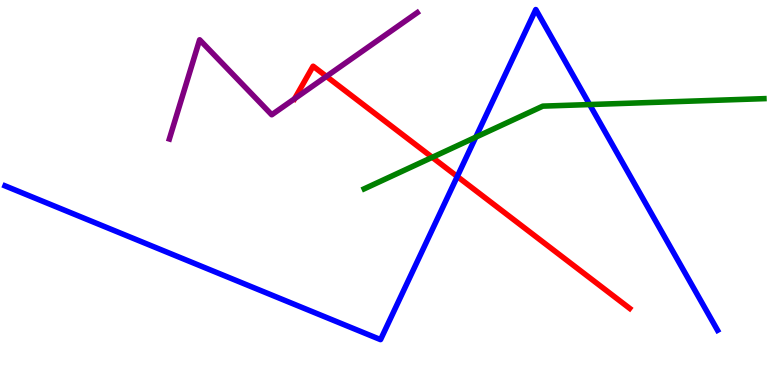[{'lines': ['blue', 'red'], 'intersections': [{'x': 5.9, 'y': 5.42}]}, {'lines': ['green', 'red'], 'intersections': [{'x': 5.58, 'y': 5.91}]}, {'lines': ['purple', 'red'], 'intersections': [{'x': 3.8, 'y': 7.44}, {'x': 4.21, 'y': 8.02}]}, {'lines': ['blue', 'green'], 'intersections': [{'x': 6.14, 'y': 6.44}, {'x': 7.61, 'y': 7.28}]}, {'lines': ['blue', 'purple'], 'intersections': []}, {'lines': ['green', 'purple'], 'intersections': []}]